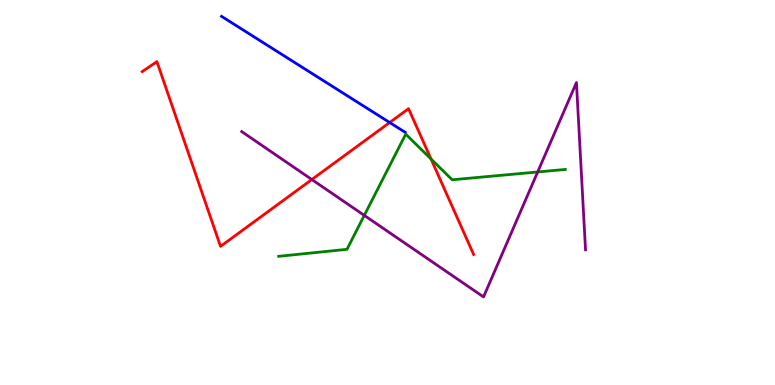[{'lines': ['blue', 'red'], 'intersections': [{'x': 5.03, 'y': 6.82}]}, {'lines': ['green', 'red'], 'intersections': [{'x': 5.56, 'y': 5.87}]}, {'lines': ['purple', 'red'], 'intersections': [{'x': 4.02, 'y': 5.34}]}, {'lines': ['blue', 'green'], 'intersections': []}, {'lines': ['blue', 'purple'], 'intersections': []}, {'lines': ['green', 'purple'], 'intersections': [{'x': 4.7, 'y': 4.41}, {'x': 6.94, 'y': 5.53}]}]